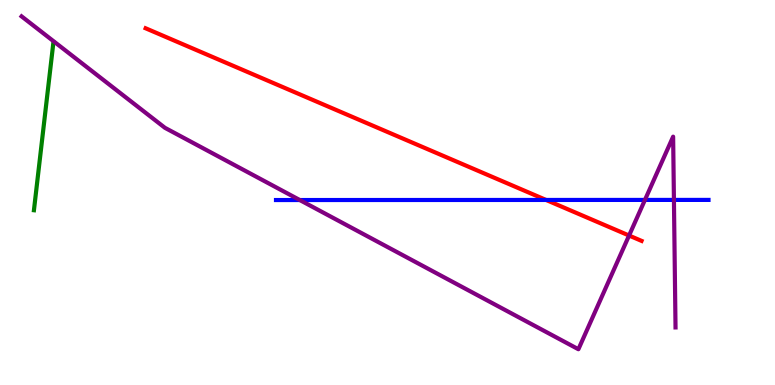[{'lines': ['blue', 'red'], 'intersections': [{'x': 7.05, 'y': 4.81}]}, {'lines': ['green', 'red'], 'intersections': []}, {'lines': ['purple', 'red'], 'intersections': [{'x': 8.12, 'y': 3.88}]}, {'lines': ['blue', 'green'], 'intersections': []}, {'lines': ['blue', 'purple'], 'intersections': [{'x': 3.87, 'y': 4.8}, {'x': 8.32, 'y': 4.81}, {'x': 8.7, 'y': 4.81}]}, {'lines': ['green', 'purple'], 'intersections': []}]